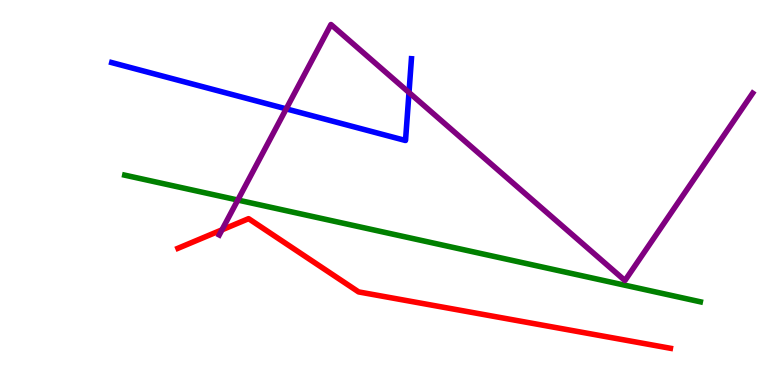[{'lines': ['blue', 'red'], 'intersections': []}, {'lines': ['green', 'red'], 'intersections': []}, {'lines': ['purple', 'red'], 'intersections': [{'x': 2.86, 'y': 4.03}]}, {'lines': ['blue', 'green'], 'intersections': []}, {'lines': ['blue', 'purple'], 'intersections': [{'x': 3.69, 'y': 7.17}, {'x': 5.28, 'y': 7.6}]}, {'lines': ['green', 'purple'], 'intersections': [{'x': 3.07, 'y': 4.8}]}]